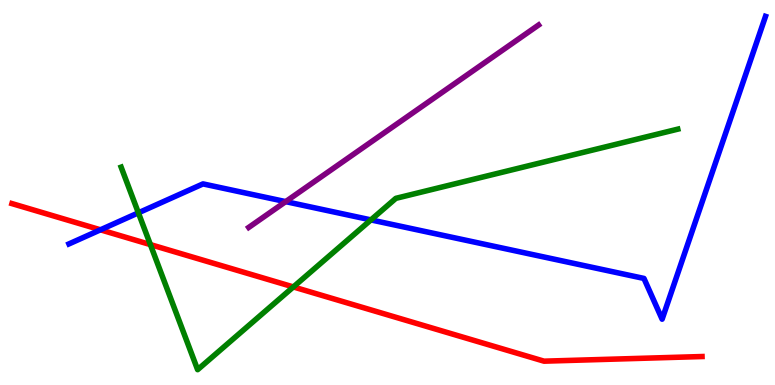[{'lines': ['blue', 'red'], 'intersections': [{'x': 1.3, 'y': 4.03}]}, {'lines': ['green', 'red'], 'intersections': [{'x': 1.94, 'y': 3.65}, {'x': 3.79, 'y': 2.55}]}, {'lines': ['purple', 'red'], 'intersections': []}, {'lines': ['blue', 'green'], 'intersections': [{'x': 1.79, 'y': 4.47}, {'x': 4.79, 'y': 4.29}]}, {'lines': ['blue', 'purple'], 'intersections': [{'x': 3.69, 'y': 4.76}]}, {'lines': ['green', 'purple'], 'intersections': []}]